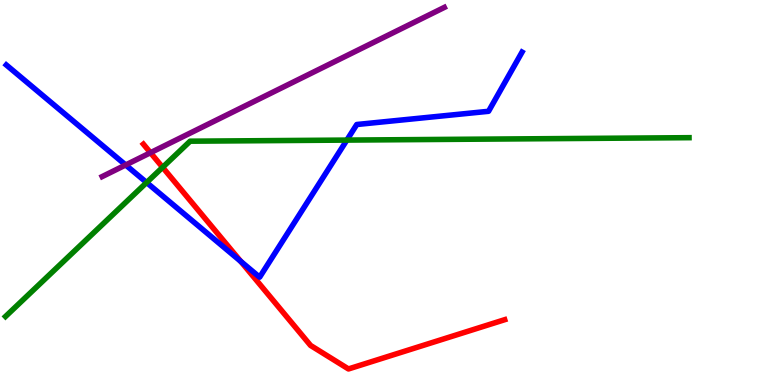[{'lines': ['blue', 'red'], 'intersections': [{'x': 3.11, 'y': 3.21}]}, {'lines': ['green', 'red'], 'intersections': [{'x': 2.1, 'y': 5.65}]}, {'lines': ['purple', 'red'], 'intersections': [{'x': 1.94, 'y': 6.03}]}, {'lines': ['blue', 'green'], 'intersections': [{'x': 1.89, 'y': 5.26}, {'x': 4.48, 'y': 6.36}]}, {'lines': ['blue', 'purple'], 'intersections': [{'x': 1.62, 'y': 5.72}]}, {'lines': ['green', 'purple'], 'intersections': []}]